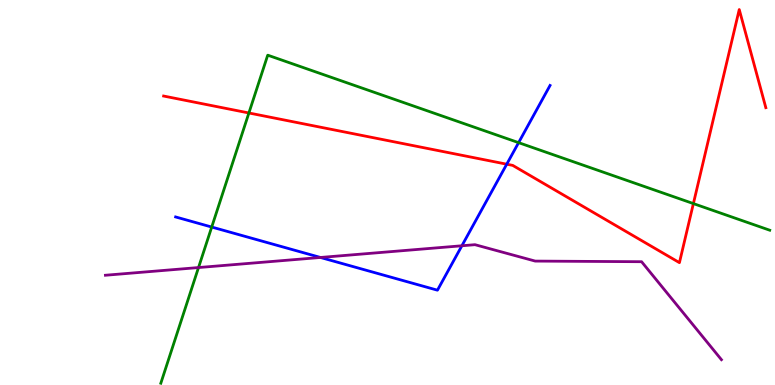[{'lines': ['blue', 'red'], 'intersections': [{'x': 6.54, 'y': 5.74}]}, {'lines': ['green', 'red'], 'intersections': [{'x': 3.21, 'y': 7.07}, {'x': 8.95, 'y': 4.71}]}, {'lines': ['purple', 'red'], 'intersections': []}, {'lines': ['blue', 'green'], 'intersections': [{'x': 2.73, 'y': 4.1}, {'x': 6.69, 'y': 6.29}]}, {'lines': ['blue', 'purple'], 'intersections': [{'x': 4.14, 'y': 3.31}, {'x': 5.96, 'y': 3.62}]}, {'lines': ['green', 'purple'], 'intersections': [{'x': 2.56, 'y': 3.05}]}]